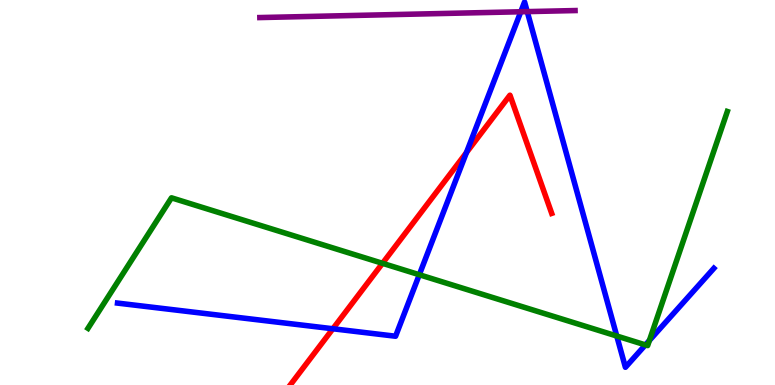[{'lines': ['blue', 'red'], 'intersections': [{'x': 4.3, 'y': 1.46}, {'x': 6.02, 'y': 6.04}]}, {'lines': ['green', 'red'], 'intersections': [{'x': 4.94, 'y': 3.16}]}, {'lines': ['purple', 'red'], 'intersections': []}, {'lines': ['blue', 'green'], 'intersections': [{'x': 5.41, 'y': 2.86}, {'x': 7.96, 'y': 1.27}, {'x': 8.33, 'y': 1.04}, {'x': 8.38, 'y': 1.16}]}, {'lines': ['blue', 'purple'], 'intersections': [{'x': 6.72, 'y': 9.69}, {'x': 6.8, 'y': 9.7}]}, {'lines': ['green', 'purple'], 'intersections': []}]